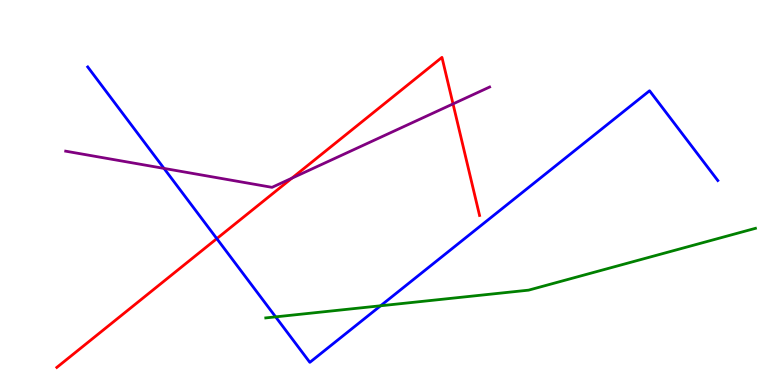[{'lines': ['blue', 'red'], 'intersections': [{'x': 2.8, 'y': 3.8}]}, {'lines': ['green', 'red'], 'intersections': []}, {'lines': ['purple', 'red'], 'intersections': [{'x': 3.77, 'y': 5.37}, {'x': 5.85, 'y': 7.3}]}, {'lines': ['blue', 'green'], 'intersections': [{'x': 3.56, 'y': 1.77}, {'x': 4.91, 'y': 2.06}]}, {'lines': ['blue', 'purple'], 'intersections': [{'x': 2.12, 'y': 5.63}]}, {'lines': ['green', 'purple'], 'intersections': []}]